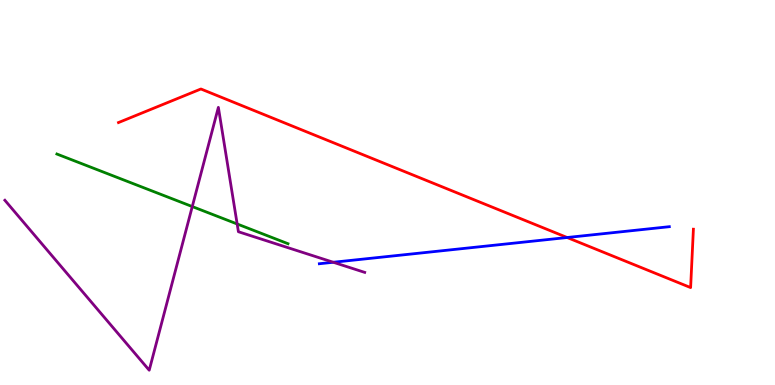[{'lines': ['blue', 'red'], 'intersections': [{'x': 7.32, 'y': 3.83}]}, {'lines': ['green', 'red'], 'intersections': []}, {'lines': ['purple', 'red'], 'intersections': []}, {'lines': ['blue', 'green'], 'intersections': []}, {'lines': ['blue', 'purple'], 'intersections': [{'x': 4.3, 'y': 3.19}]}, {'lines': ['green', 'purple'], 'intersections': [{'x': 2.48, 'y': 4.63}, {'x': 3.06, 'y': 4.18}]}]